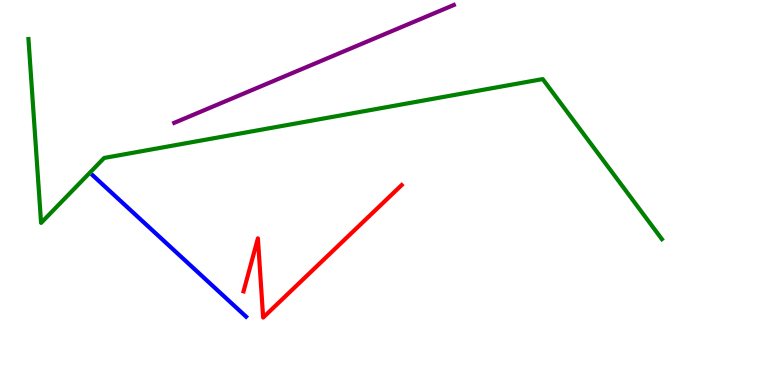[{'lines': ['blue', 'red'], 'intersections': []}, {'lines': ['green', 'red'], 'intersections': []}, {'lines': ['purple', 'red'], 'intersections': []}, {'lines': ['blue', 'green'], 'intersections': []}, {'lines': ['blue', 'purple'], 'intersections': []}, {'lines': ['green', 'purple'], 'intersections': []}]